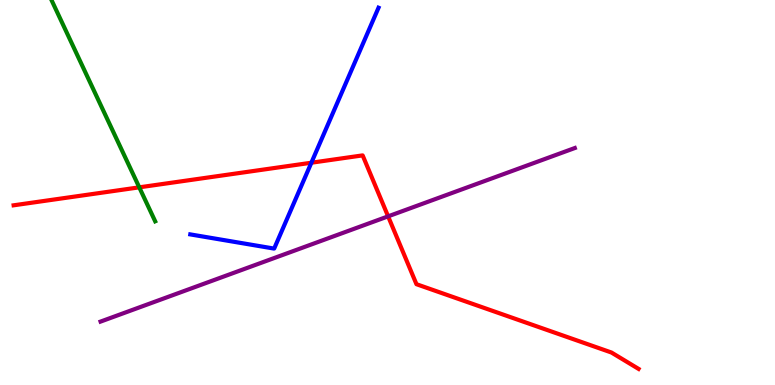[{'lines': ['blue', 'red'], 'intersections': [{'x': 4.02, 'y': 5.77}]}, {'lines': ['green', 'red'], 'intersections': [{'x': 1.8, 'y': 5.13}]}, {'lines': ['purple', 'red'], 'intersections': [{'x': 5.01, 'y': 4.38}]}, {'lines': ['blue', 'green'], 'intersections': []}, {'lines': ['blue', 'purple'], 'intersections': []}, {'lines': ['green', 'purple'], 'intersections': []}]